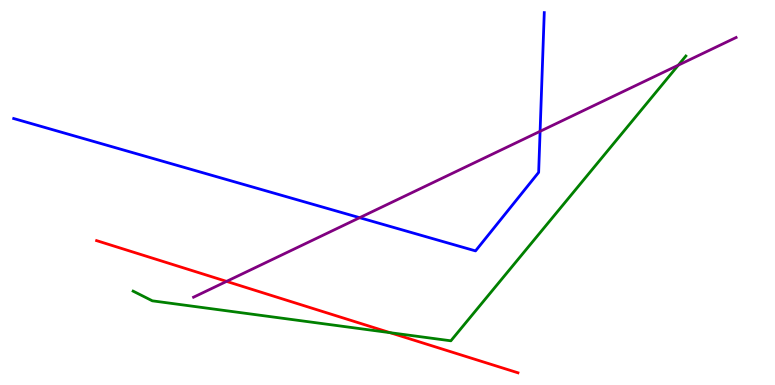[{'lines': ['blue', 'red'], 'intersections': []}, {'lines': ['green', 'red'], 'intersections': [{'x': 5.03, 'y': 1.36}]}, {'lines': ['purple', 'red'], 'intersections': [{'x': 2.92, 'y': 2.69}]}, {'lines': ['blue', 'green'], 'intersections': []}, {'lines': ['blue', 'purple'], 'intersections': [{'x': 4.64, 'y': 4.35}, {'x': 6.97, 'y': 6.59}]}, {'lines': ['green', 'purple'], 'intersections': [{'x': 8.75, 'y': 8.31}]}]